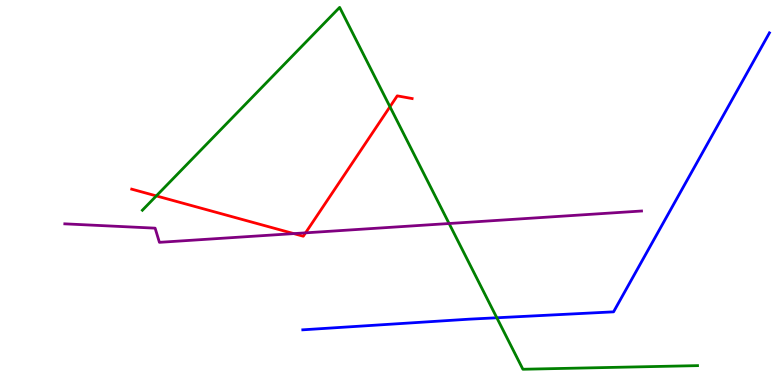[{'lines': ['blue', 'red'], 'intersections': []}, {'lines': ['green', 'red'], 'intersections': [{'x': 2.02, 'y': 4.91}, {'x': 5.03, 'y': 7.23}]}, {'lines': ['purple', 'red'], 'intersections': [{'x': 3.79, 'y': 3.93}, {'x': 3.94, 'y': 3.95}]}, {'lines': ['blue', 'green'], 'intersections': [{'x': 6.41, 'y': 1.75}]}, {'lines': ['blue', 'purple'], 'intersections': []}, {'lines': ['green', 'purple'], 'intersections': [{'x': 5.79, 'y': 4.19}]}]